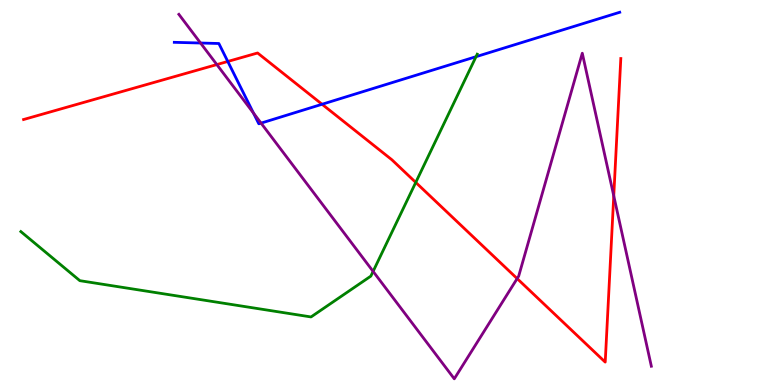[{'lines': ['blue', 'red'], 'intersections': [{'x': 2.94, 'y': 8.4}, {'x': 4.16, 'y': 7.29}]}, {'lines': ['green', 'red'], 'intersections': [{'x': 5.36, 'y': 5.26}]}, {'lines': ['purple', 'red'], 'intersections': [{'x': 2.8, 'y': 8.32}, {'x': 6.67, 'y': 2.76}, {'x': 7.92, 'y': 4.91}]}, {'lines': ['blue', 'green'], 'intersections': [{'x': 6.14, 'y': 8.53}]}, {'lines': ['blue', 'purple'], 'intersections': [{'x': 2.59, 'y': 8.88}, {'x': 3.27, 'y': 7.06}, {'x': 3.37, 'y': 6.8}]}, {'lines': ['green', 'purple'], 'intersections': [{'x': 4.81, 'y': 2.95}]}]